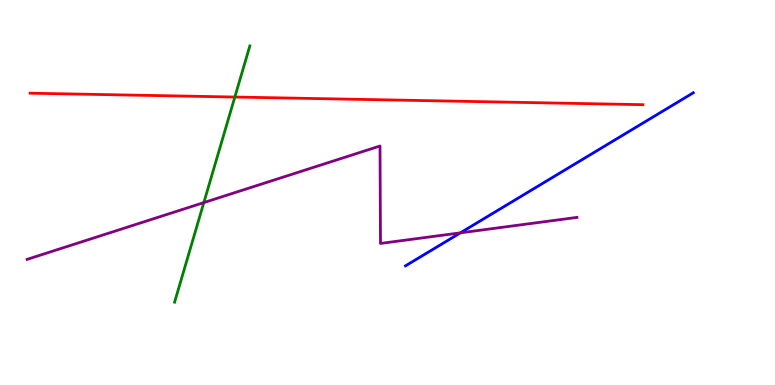[{'lines': ['blue', 'red'], 'intersections': []}, {'lines': ['green', 'red'], 'intersections': [{'x': 3.03, 'y': 7.48}]}, {'lines': ['purple', 'red'], 'intersections': []}, {'lines': ['blue', 'green'], 'intersections': []}, {'lines': ['blue', 'purple'], 'intersections': [{'x': 5.94, 'y': 3.95}]}, {'lines': ['green', 'purple'], 'intersections': [{'x': 2.63, 'y': 4.74}]}]